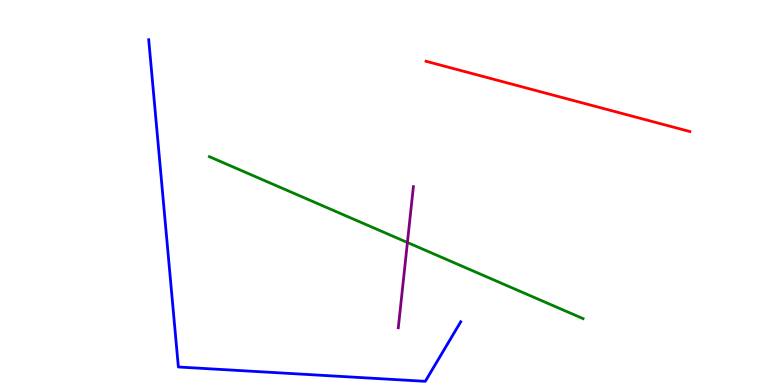[{'lines': ['blue', 'red'], 'intersections': []}, {'lines': ['green', 'red'], 'intersections': []}, {'lines': ['purple', 'red'], 'intersections': []}, {'lines': ['blue', 'green'], 'intersections': []}, {'lines': ['blue', 'purple'], 'intersections': []}, {'lines': ['green', 'purple'], 'intersections': [{'x': 5.26, 'y': 3.7}]}]